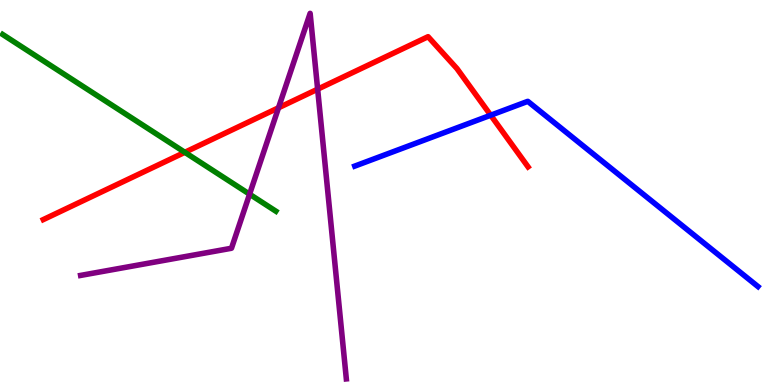[{'lines': ['blue', 'red'], 'intersections': [{'x': 6.33, 'y': 7.01}]}, {'lines': ['green', 'red'], 'intersections': [{'x': 2.38, 'y': 6.04}]}, {'lines': ['purple', 'red'], 'intersections': [{'x': 3.59, 'y': 7.2}, {'x': 4.1, 'y': 7.68}]}, {'lines': ['blue', 'green'], 'intersections': []}, {'lines': ['blue', 'purple'], 'intersections': []}, {'lines': ['green', 'purple'], 'intersections': [{'x': 3.22, 'y': 4.96}]}]